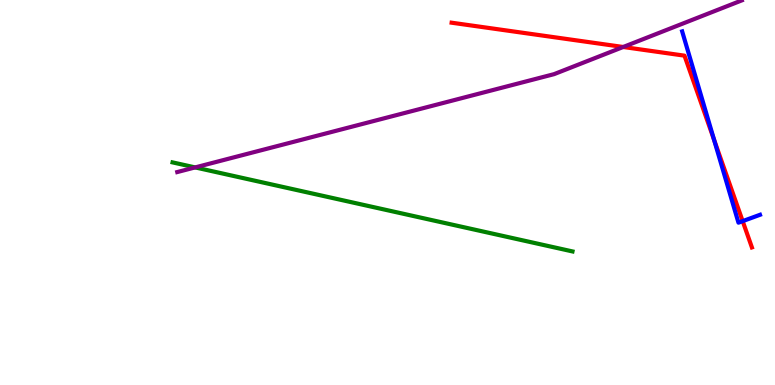[{'lines': ['blue', 'red'], 'intersections': [{'x': 9.21, 'y': 6.37}, {'x': 9.58, 'y': 4.26}]}, {'lines': ['green', 'red'], 'intersections': []}, {'lines': ['purple', 'red'], 'intersections': [{'x': 8.04, 'y': 8.78}]}, {'lines': ['blue', 'green'], 'intersections': []}, {'lines': ['blue', 'purple'], 'intersections': []}, {'lines': ['green', 'purple'], 'intersections': [{'x': 2.52, 'y': 5.65}]}]